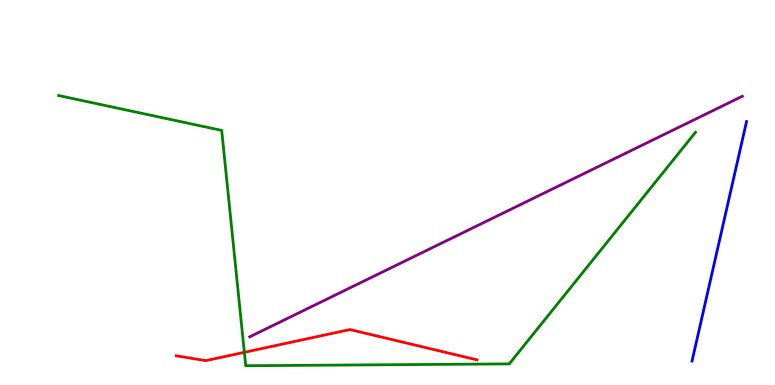[{'lines': ['blue', 'red'], 'intersections': []}, {'lines': ['green', 'red'], 'intersections': [{'x': 3.15, 'y': 0.849}]}, {'lines': ['purple', 'red'], 'intersections': []}, {'lines': ['blue', 'green'], 'intersections': []}, {'lines': ['blue', 'purple'], 'intersections': []}, {'lines': ['green', 'purple'], 'intersections': []}]